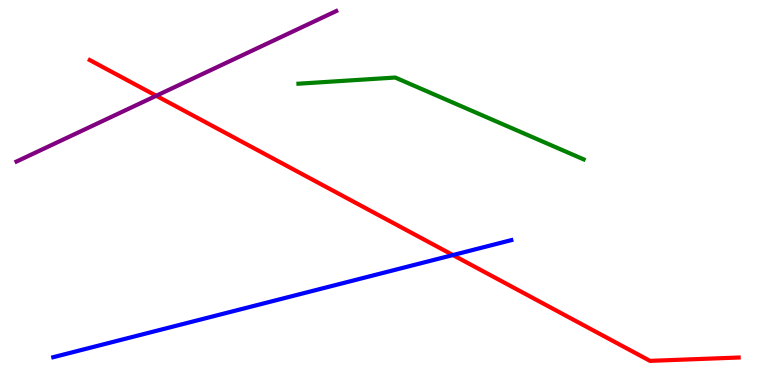[{'lines': ['blue', 'red'], 'intersections': [{'x': 5.84, 'y': 3.38}]}, {'lines': ['green', 'red'], 'intersections': []}, {'lines': ['purple', 'red'], 'intersections': [{'x': 2.02, 'y': 7.51}]}, {'lines': ['blue', 'green'], 'intersections': []}, {'lines': ['blue', 'purple'], 'intersections': []}, {'lines': ['green', 'purple'], 'intersections': []}]